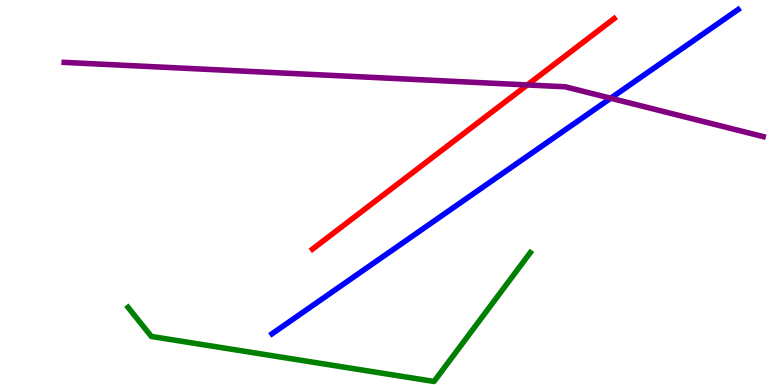[{'lines': ['blue', 'red'], 'intersections': []}, {'lines': ['green', 'red'], 'intersections': []}, {'lines': ['purple', 'red'], 'intersections': [{'x': 6.8, 'y': 7.79}]}, {'lines': ['blue', 'green'], 'intersections': []}, {'lines': ['blue', 'purple'], 'intersections': [{'x': 7.88, 'y': 7.45}]}, {'lines': ['green', 'purple'], 'intersections': []}]